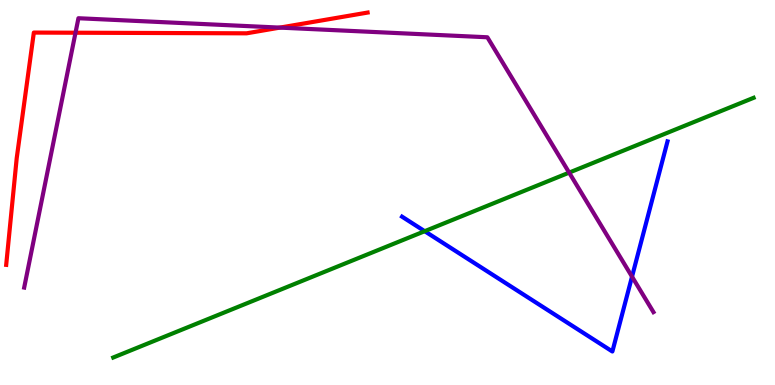[{'lines': ['blue', 'red'], 'intersections': []}, {'lines': ['green', 'red'], 'intersections': []}, {'lines': ['purple', 'red'], 'intersections': [{'x': 0.974, 'y': 9.15}, {'x': 3.61, 'y': 9.28}]}, {'lines': ['blue', 'green'], 'intersections': [{'x': 5.48, 'y': 3.99}]}, {'lines': ['blue', 'purple'], 'intersections': [{'x': 8.16, 'y': 2.81}]}, {'lines': ['green', 'purple'], 'intersections': [{'x': 7.34, 'y': 5.52}]}]